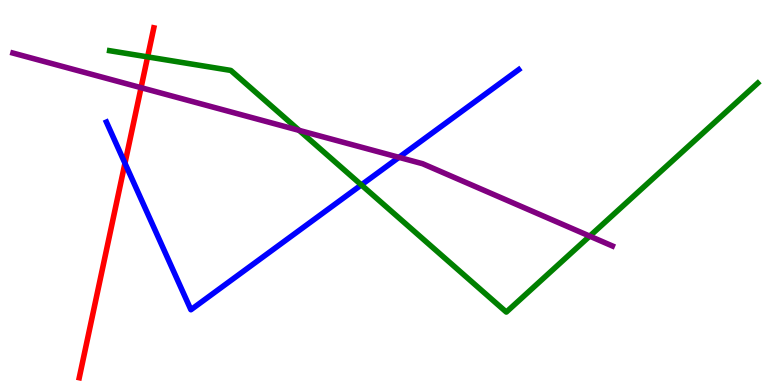[{'lines': ['blue', 'red'], 'intersections': [{'x': 1.61, 'y': 5.76}]}, {'lines': ['green', 'red'], 'intersections': [{'x': 1.9, 'y': 8.52}]}, {'lines': ['purple', 'red'], 'intersections': [{'x': 1.82, 'y': 7.72}]}, {'lines': ['blue', 'green'], 'intersections': [{'x': 4.66, 'y': 5.2}]}, {'lines': ['blue', 'purple'], 'intersections': [{'x': 5.15, 'y': 5.91}]}, {'lines': ['green', 'purple'], 'intersections': [{'x': 3.86, 'y': 6.61}, {'x': 7.61, 'y': 3.87}]}]